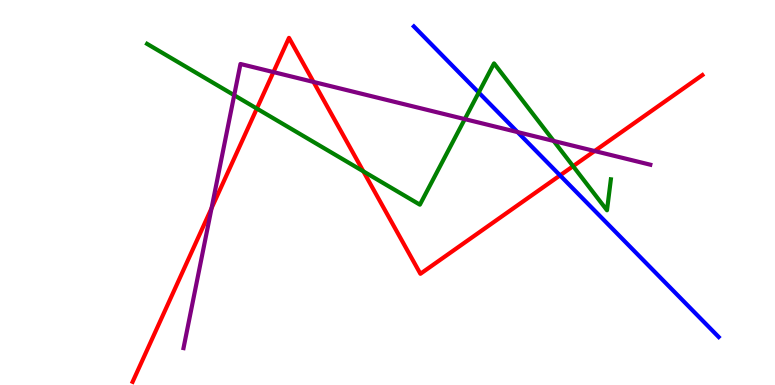[{'lines': ['blue', 'red'], 'intersections': [{'x': 7.23, 'y': 5.44}]}, {'lines': ['green', 'red'], 'intersections': [{'x': 3.31, 'y': 7.18}, {'x': 4.69, 'y': 5.55}, {'x': 7.39, 'y': 5.68}]}, {'lines': ['purple', 'red'], 'intersections': [{'x': 2.73, 'y': 4.59}, {'x': 3.53, 'y': 8.13}, {'x': 4.05, 'y': 7.87}, {'x': 7.67, 'y': 6.08}]}, {'lines': ['blue', 'green'], 'intersections': [{'x': 6.18, 'y': 7.6}]}, {'lines': ['blue', 'purple'], 'intersections': [{'x': 6.68, 'y': 6.57}]}, {'lines': ['green', 'purple'], 'intersections': [{'x': 3.02, 'y': 7.53}, {'x': 6.0, 'y': 6.91}, {'x': 7.14, 'y': 6.34}]}]